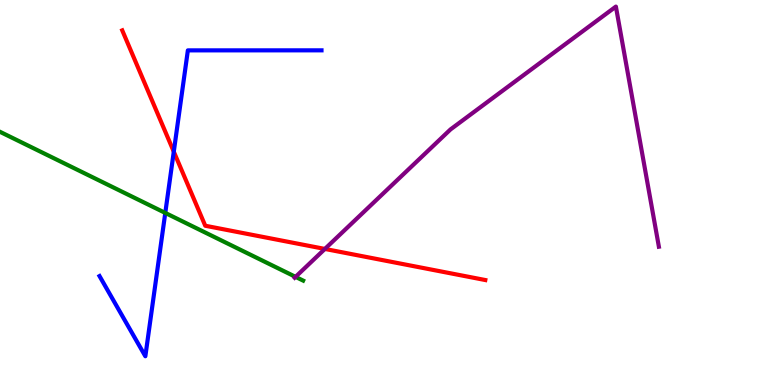[{'lines': ['blue', 'red'], 'intersections': [{'x': 2.24, 'y': 6.06}]}, {'lines': ['green', 'red'], 'intersections': []}, {'lines': ['purple', 'red'], 'intersections': [{'x': 4.19, 'y': 3.53}]}, {'lines': ['blue', 'green'], 'intersections': [{'x': 2.13, 'y': 4.47}]}, {'lines': ['blue', 'purple'], 'intersections': []}, {'lines': ['green', 'purple'], 'intersections': [{'x': 3.81, 'y': 2.81}]}]